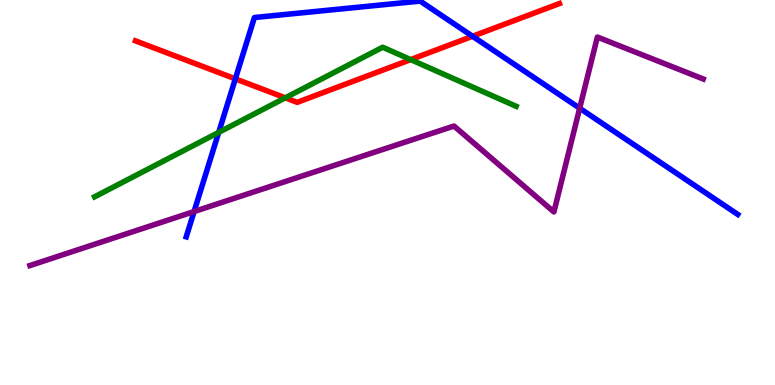[{'lines': ['blue', 'red'], 'intersections': [{'x': 3.04, 'y': 7.95}, {'x': 6.1, 'y': 9.06}]}, {'lines': ['green', 'red'], 'intersections': [{'x': 3.68, 'y': 7.46}, {'x': 5.3, 'y': 8.45}]}, {'lines': ['purple', 'red'], 'intersections': []}, {'lines': ['blue', 'green'], 'intersections': [{'x': 2.82, 'y': 6.56}]}, {'lines': ['blue', 'purple'], 'intersections': [{'x': 2.5, 'y': 4.51}, {'x': 7.48, 'y': 7.19}]}, {'lines': ['green', 'purple'], 'intersections': []}]